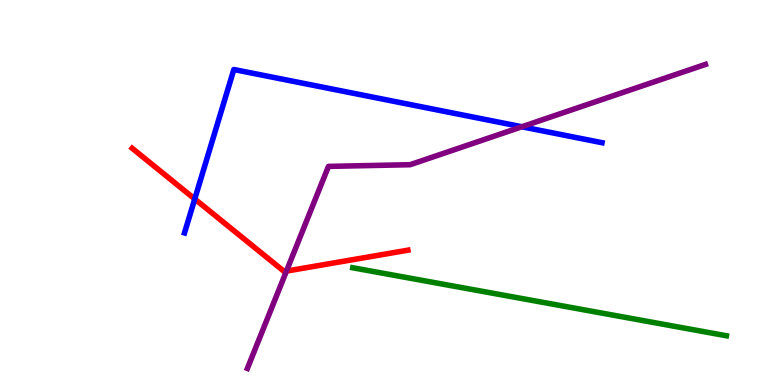[{'lines': ['blue', 'red'], 'intersections': [{'x': 2.51, 'y': 4.83}]}, {'lines': ['green', 'red'], 'intersections': []}, {'lines': ['purple', 'red'], 'intersections': [{'x': 3.7, 'y': 2.96}]}, {'lines': ['blue', 'green'], 'intersections': []}, {'lines': ['blue', 'purple'], 'intersections': [{'x': 6.73, 'y': 6.71}]}, {'lines': ['green', 'purple'], 'intersections': []}]